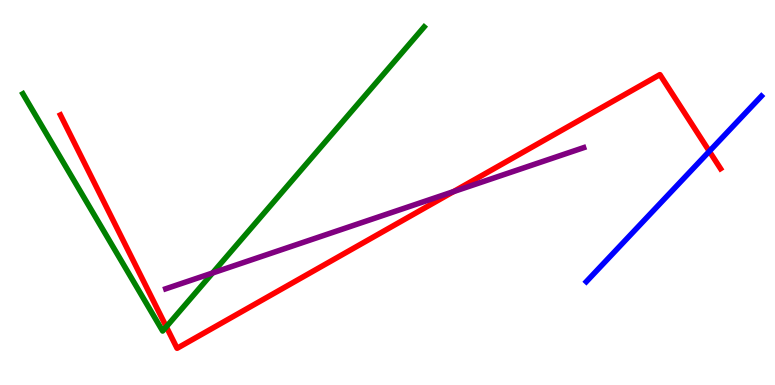[{'lines': ['blue', 'red'], 'intersections': [{'x': 9.15, 'y': 6.07}]}, {'lines': ['green', 'red'], 'intersections': [{'x': 2.15, 'y': 1.51}]}, {'lines': ['purple', 'red'], 'intersections': [{'x': 5.85, 'y': 5.02}]}, {'lines': ['blue', 'green'], 'intersections': []}, {'lines': ['blue', 'purple'], 'intersections': []}, {'lines': ['green', 'purple'], 'intersections': [{'x': 2.74, 'y': 2.91}]}]